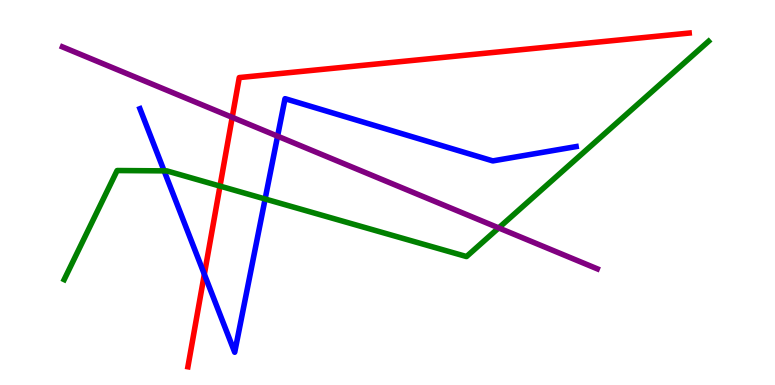[{'lines': ['blue', 'red'], 'intersections': [{'x': 2.64, 'y': 2.88}]}, {'lines': ['green', 'red'], 'intersections': [{'x': 2.84, 'y': 5.17}]}, {'lines': ['purple', 'red'], 'intersections': [{'x': 3.0, 'y': 6.95}]}, {'lines': ['blue', 'green'], 'intersections': [{'x': 2.12, 'y': 5.56}, {'x': 3.42, 'y': 4.83}]}, {'lines': ['blue', 'purple'], 'intersections': [{'x': 3.58, 'y': 6.46}]}, {'lines': ['green', 'purple'], 'intersections': [{'x': 6.43, 'y': 4.08}]}]